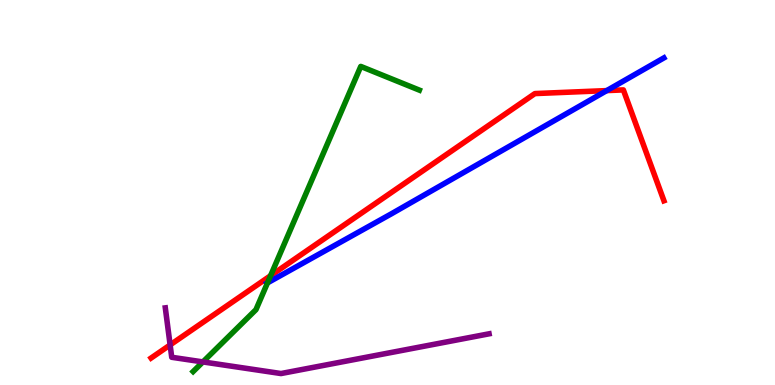[{'lines': ['blue', 'red'], 'intersections': [{'x': 7.83, 'y': 7.65}]}, {'lines': ['green', 'red'], 'intersections': [{'x': 3.49, 'y': 2.84}]}, {'lines': ['purple', 'red'], 'intersections': [{'x': 2.2, 'y': 1.04}]}, {'lines': ['blue', 'green'], 'intersections': [{'x': 3.45, 'y': 2.65}]}, {'lines': ['blue', 'purple'], 'intersections': []}, {'lines': ['green', 'purple'], 'intersections': [{'x': 2.62, 'y': 0.599}]}]